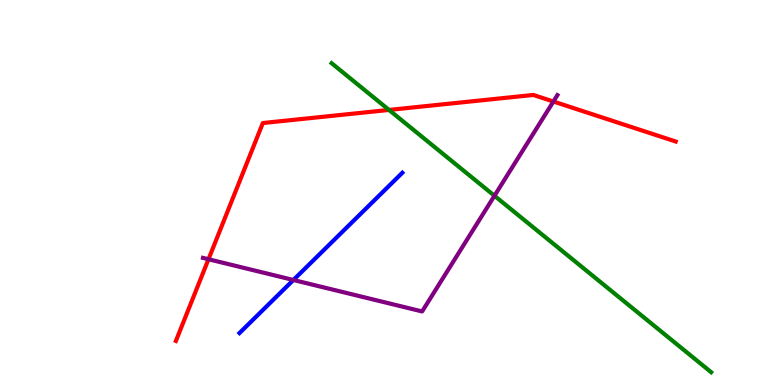[{'lines': ['blue', 'red'], 'intersections': []}, {'lines': ['green', 'red'], 'intersections': [{'x': 5.02, 'y': 7.14}]}, {'lines': ['purple', 'red'], 'intersections': [{'x': 2.69, 'y': 3.27}, {'x': 7.14, 'y': 7.36}]}, {'lines': ['blue', 'green'], 'intersections': []}, {'lines': ['blue', 'purple'], 'intersections': [{'x': 3.79, 'y': 2.73}]}, {'lines': ['green', 'purple'], 'intersections': [{'x': 6.38, 'y': 4.91}]}]